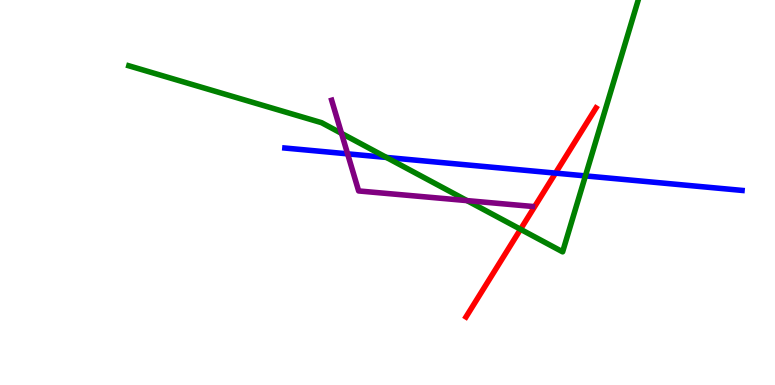[{'lines': ['blue', 'red'], 'intersections': [{'x': 7.17, 'y': 5.5}]}, {'lines': ['green', 'red'], 'intersections': [{'x': 6.72, 'y': 4.04}]}, {'lines': ['purple', 'red'], 'intersections': []}, {'lines': ['blue', 'green'], 'intersections': [{'x': 4.99, 'y': 5.91}, {'x': 7.55, 'y': 5.43}]}, {'lines': ['blue', 'purple'], 'intersections': [{'x': 4.49, 'y': 6.0}]}, {'lines': ['green', 'purple'], 'intersections': [{'x': 4.41, 'y': 6.54}, {'x': 6.03, 'y': 4.79}]}]